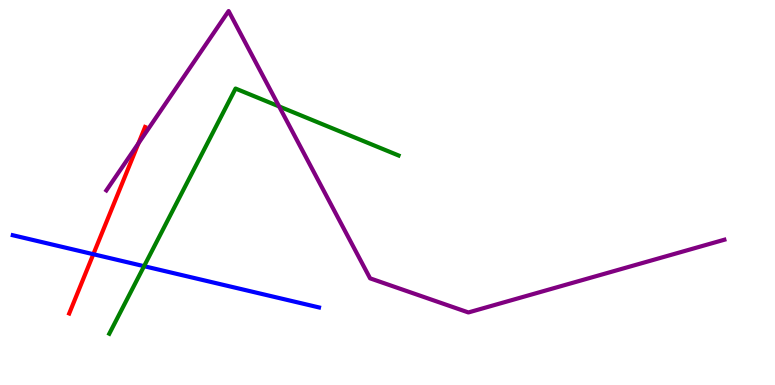[{'lines': ['blue', 'red'], 'intersections': [{'x': 1.2, 'y': 3.4}]}, {'lines': ['green', 'red'], 'intersections': []}, {'lines': ['purple', 'red'], 'intersections': [{'x': 1.79, 'y': 6.28}]}, {'lines': ['blue', 'green'], 'intersections': [{'x': 1.86, 'y': 3.09}]}, {'lines': ['blue', 'purple'], 'intersections': []}, {'lines': ['green', 'purple'], 'intersections': [{'x': 3.6, 'y': 7.24}]}]